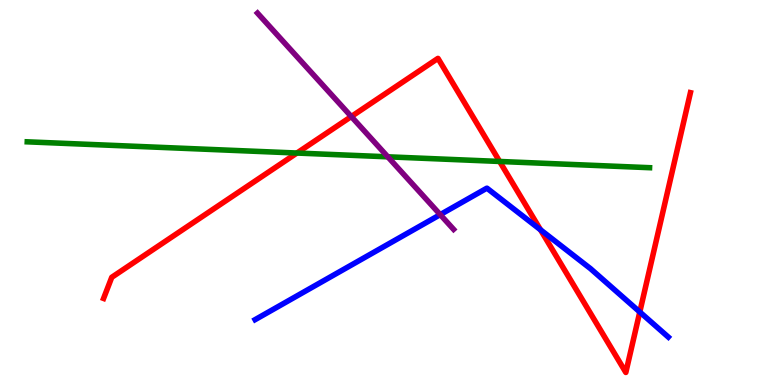[{'lines': ['blue', 'red'], 'intersections': [{'x': 6.97, 'y': 4.03}, {'x': 8.26, 'y': 1.9}]}, {'lines': ['green', 'red'], 'intersections': [{'x': 3.83, 'y': 6.03}, {'x': 6.45, 'y': 5.81}]}, {'lines': ['purple', 'red'], 'intersections': [{'x': 4.53, 'y': 6.97}]}, {'lines': ['blue', 'green'], 'intersections': []}, {'lines': ['blue', 'purple'], 'intersections': [{'x': 5.68, 'y': 4.43}]}, {'lines': ['green', 'purple'], 'intersections': [{'x': 5.0, 'y': 5.93}]}]